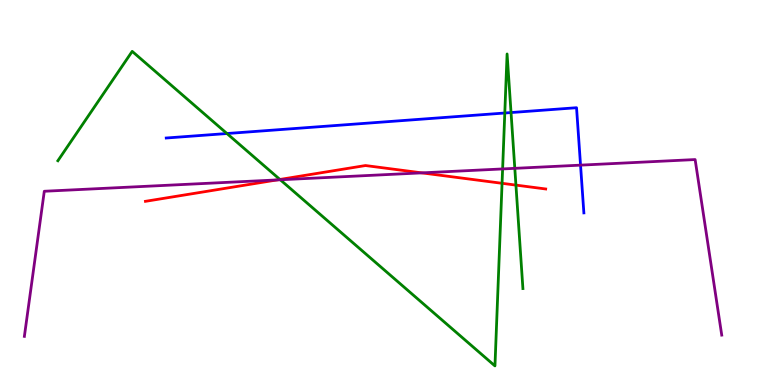[{'lines': ['blue', 'red'], 'intersections': []}, {'lines': ['green', 'red'], 'intersections': [{'x': 3.61, 'y': 5.34}, {'x': 6.48, 'y': 5.24}, {'x': 6.66, 'y': 5.19}]}, {'lines': ['purple', 'red'], 'intersections': [{'x': 3.57, 'y': 5.33}, {'x': 5.44, 'y': 5.51}]}, {'lines': ['blue', 'green'], 'intersections': [{'x': 2.93, 'y': 6.53}, {'x': 6.51, 'y': 7.06}, {'x': 6.59, 'y': 7.08}]}, {'lines': ['blue', 'purple'], 'intersections': [{'x': 7.49, 'y': 5.71}]}, {'lines': ['green', 'purple'], 'intersections': [{'x': 3.62, 'y': 5.33}, {'x': 6.49, 'y': 5.61}, {'x': 6.64, 'y': 5.63}]}]